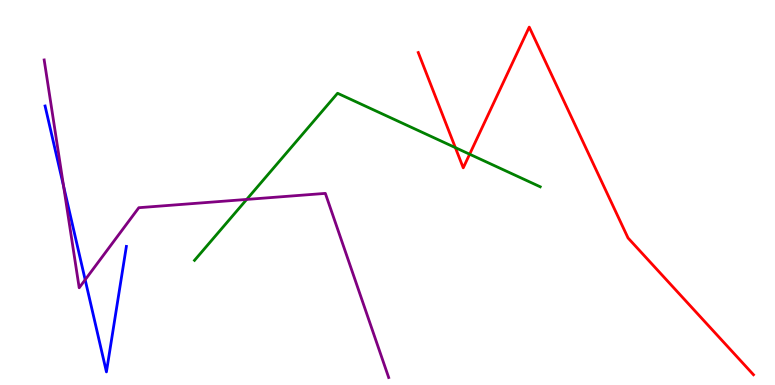[{'lines': ['blue', 'red'], 'intersections': []}, {'lines': ['green', 'red'], 'intersections': [{'x': 5.88, 'y': 6.17}, {'x': 6.06, 'y': 5.99}]}, {'lines': ['purple', 'red'], 'intersections': []}, {'lines': ['blue', 'green'], 'intersections': []}, {'lines': ['blue', 'purple'], 'intersections': [{'x': 0.82, 'y': 5.17}, {'x': 1.1, 'y': 2.73}]}, {'lines': ['green', 'purple'], 'intersections': [{'x': 3.18, 'y': 4.82}]}]